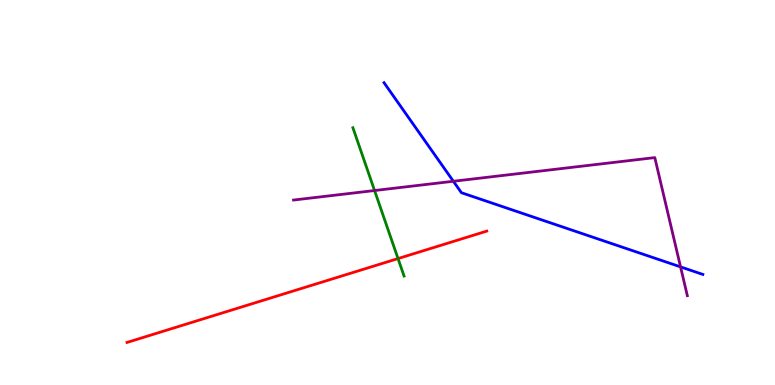[{'lines': ['blue', 'red'], 'intersections': []}, {'lines': ['green', 'red'], 'intersections': [{'x': 5.14, 'y': 3.28}]}, {'lines': ['purple', 'red'], 'intersections': []}, {'lines': ['blue', 'green'], 'intersections': []}, {'lines': ['blue', 'purple'], 'intersections': [{'x': 5.85, 'y': 5.29}, {'x': 8.78, 'y': 3.07}]}, {'lines': ['green', 'purple'], 'intersections': [{'x': 4.83, 'y': 5.05}]}]